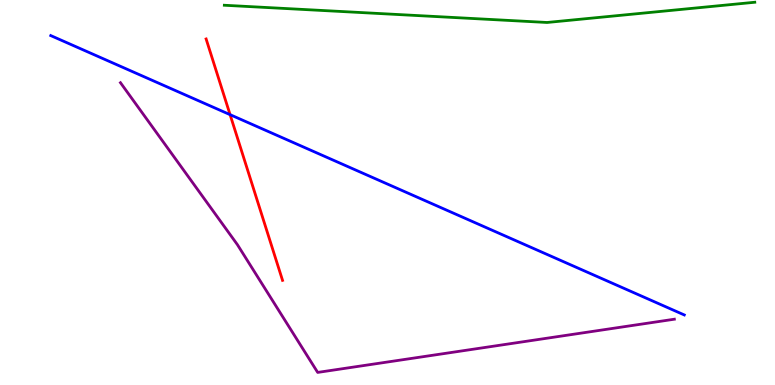[{'lines': ['blue', 'red'], 'intersections': [{'x': 2.97, 'y': 7.02}]}, {'lines': ['green', 'red'], 'intersections': []}, {'lines': ['purple', 'red'], 'intersections': []}, {'lines': ['blue', 'green'], 'intersections': []}, {'lines': ['blue', 'purple'], 'intersections': []}, {'lines': ['green', 'purple'], 'intersections': []}]